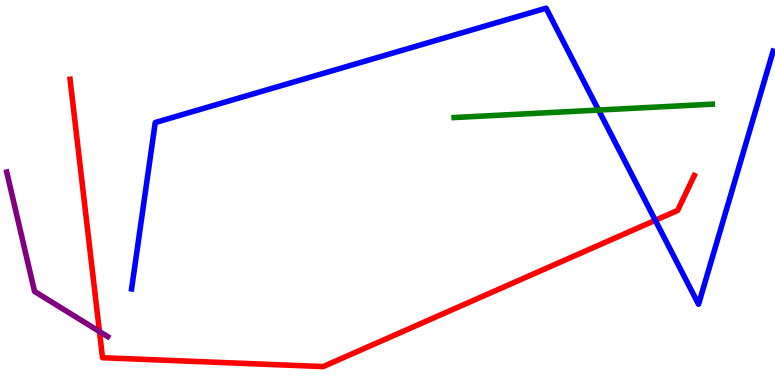[{'lines': ['blue', 'red'], 'intersections': [{'x': 8.46, 'y': 4.28}]}, {'lines': ['green', 'red'], 'intersections': []}, {'lines': ['purple', 'red'], 'intersections': [{'x': 1.28, 'y': 1.39}]}, {'lines': ['blue', 'green'], 'intersections': [{'x': 7.72, 'y': 7.14}]}, {'lines': ['blue', 'purple'], 'intersections': []}, {'lines': ['green', 'purple'], 'intersections': []}]